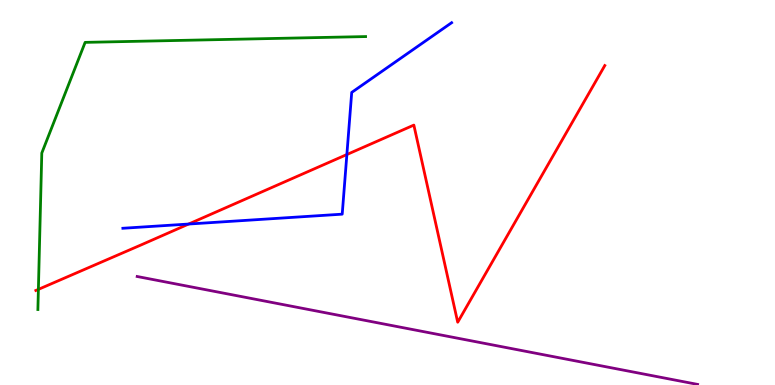[{'lines': ['blue', 'red'], 'intersections': [{'x': 2.43, 'y': 4.18}, {'x': 4.48, 'y': 5.99}]}, {'lines': ['green', 'red'], 'intersections': [{'x': 0.495, 'y': 2.48}]}, {'lines': ['purple', 'red'], 'intersections': []}, {'lines': ['blue', 'green'], 'intersections': []}, {'lines': ['blue', 'purple'], 'intersections': []}, {'lines': ['green', 'purple'], 'intersections': []}]